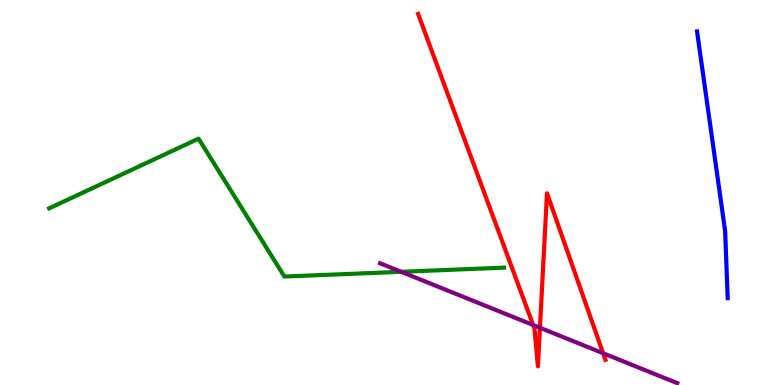[{'lines': ['blue', 'red'], 'intersections': []}, {'lines': ['green', 'red'], 'intersections': []}, {'lines': ['purple', 'red'], 'intersections': [{'x': 6.88, 'y': 1.56}, {'x': 6.97, 'y': 1.49}, {'x': 7.78, 'y': 0.825}]}, {'lines': ['blue', 'green'], 'intersections': []}, {'lines': ['blue', 'purple'], 'intersections': []}, {'lines': ['green', 'purple'], 'intersections': [{'x': 5.18, 'y': 2.94}]}]